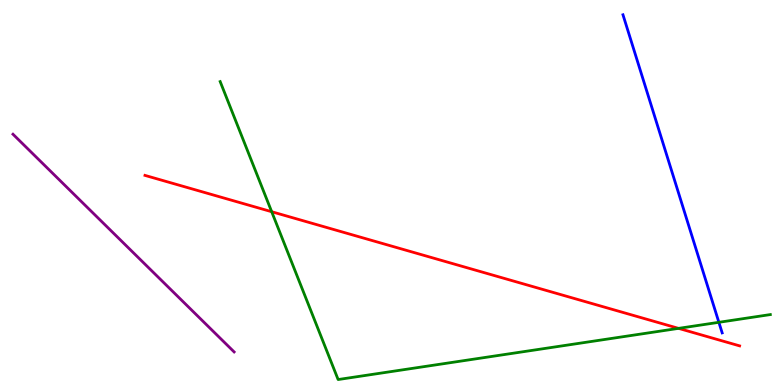[{'lines': ['blue', 'red'], 'intersections': []}, {'lines': ['green', 'red'], 'intersections': [{'x': 3.51, 'y': 4.5}, {'x': 8.76, 'y': 1.47}]}, {'lines': ['purple', 'red'], 'intersections': []}, {'lines': ['blue', 'green'], 'intersections': [{'x': 9.28, 'y': 1.63}]}, {'lines': ['blue', 'purple'], 'intersections': []}, {'lines': ['green', 'purple'], 'intersections': []}]